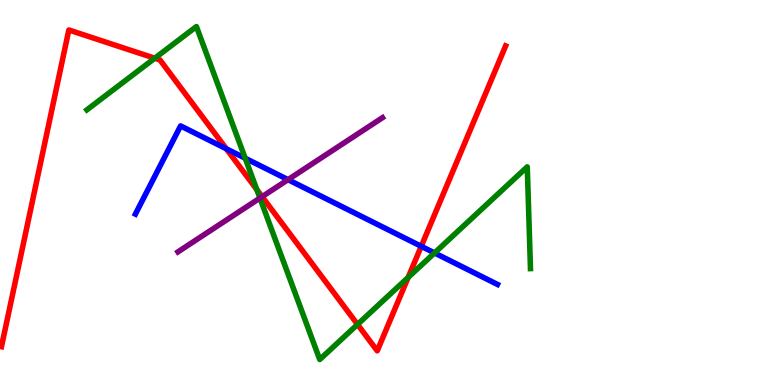[{'lines': ['blue', 'red'], 'intersections': [{'x': 2.92, 'y': 6.14}, {'x': 5.44, 'y': 3.6}]}, {'lines': ['green', 'red'], 'intersections': [{'x': 2.0, 'y': 8.49}, {'x': 3.31, 'y': 5.08}, {'x': 4.61, 'y': 1.57}, {'x': 5.27, 'y': 2.79}]}, {'lines': ['purple', 'red'], 'intersections': [{'x': 3.38, 'y': 4.89}]}, {'lines': ['blue', 'green'], 'intersections': [{'x': 3.16, 'y': 5.89}, {'x': 5.61, 'y': 3.43}]}, {'lines': ['blue', 'purple'], 'intersections': [{'x': 3.72, 'y': 5.33}]}, {'lines': ['green', 'purple'], 'intersections': [{'x': 3.35, 'y': 4.86}]}]